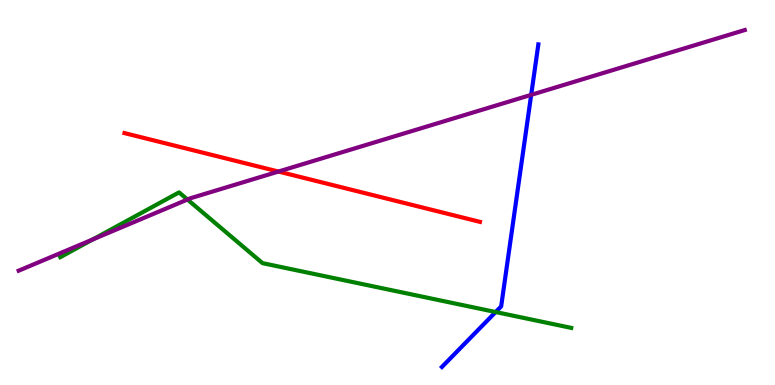[{'lines': ['blue', 'red'], 'intersections': []}, {'lines': ['green', 'red'], 'intersections': []}, {'lines': ['purple', 'red'], 'intersections': [{'x': 3.59, 'y': 5.54}]}, {'lines': ['blue', 'green'], 'intersections': [{'x': 6.4, 'y': 1.9}]}, {'lines': ['blue', 'purple'], 'intersections': [{'x': 6.85, 'y': 7.54}]}, {'lines': ['green', 'purple'], 'intersections': [{'x': 1.2, 'y': 3.78}, {'x': 2.42, 'y': 4.82}]}]